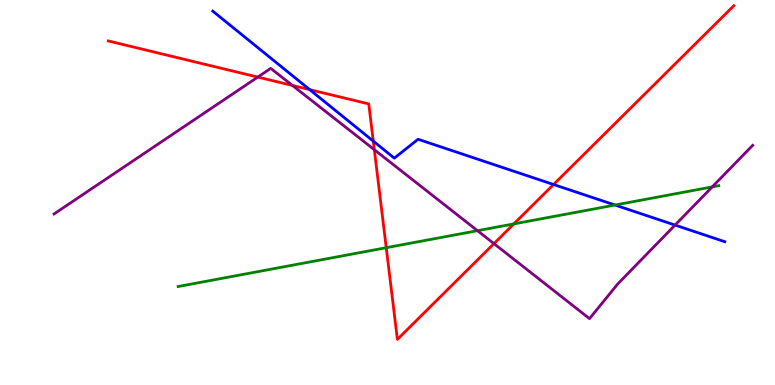[{'lines': ['blue', 'red'], 'intersections': [{'x': 4.0, 'y': 7.67}, {'x': 4.82, 'y': 6.33}, {'x': 7.14, 'y': 5.21}]}, {'lines': ['green', 'red'], 'intersections': [{'x': 4.98, 'y': 3.57}, {'x': 6.63, 'y': 4.18}]}, {'lines': ['purple', 'red'], 'intersections': [{'x': 3.33, 'y': 8.0}, {'x': 3.77, 'y': 7.78}, {'x': 4.83, 'y': 6.11}, {'x': 6.37, 'y': 3.67}]}, {'lines': ['blue', 'green'], 'intersections': [{'x': 7.94, 'y': 4.67}]}, {'lines': ['blue', 'purple'], 'intersections': [{'x': 8.71, 'y': 4.15}]}, {'lines': ['green', 'purple'], 'intersections': [{'x': 6.16, 'y': 4.01}, {'x': 9.19, 'y': 5.15}]}]